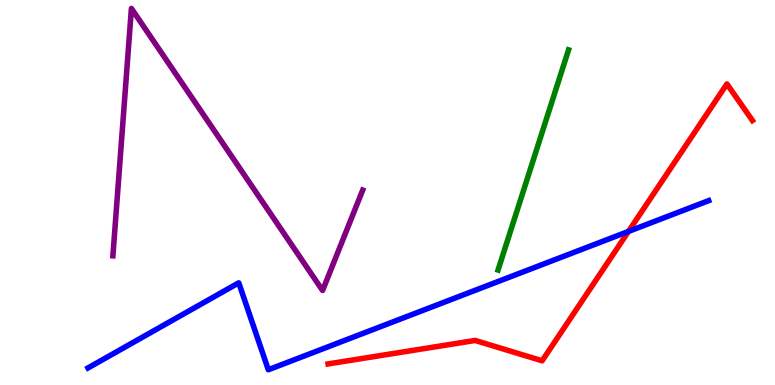[{'lines': ['blue', 'red'], 'intersections': [{'x': 8.11, 'y': 3.99}]}, {'lines': ['green', 'red'], 'intersections': []}, {'lines': ['purple', 'red'], 'intersections': []}, {'lines': ['blue', 'green'], 'intersections': []}, {'lines': ['blue', 'purple'], 'intersections': []}, {'lines': ['green', 'purple'], 'intersections': []}]